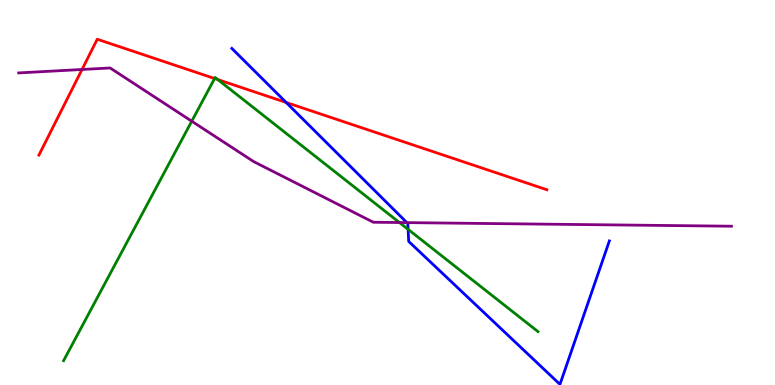[{'lines': ['blue', 'red'], 'intersections': [{'x': 3.69, 'y': 7.34}]}, {'lines': ['green', 'red'], 'intersections': [{'x': 2.77, 'y': 7.96}, {'x': 2.81, 'y': 7.93}]}, {'lines': ['purple', 'red'], 'intersections': [{'x': 1.06, 'y': 8.2}]}, {'lines': ['blue', 'green'], 'intersections': [{'x': 5.27, 'y': 4.04}]}, {'lines': ['blue', 'purple'], 'intersections': [{'x': 5.25, 'y': 4.22}]}, {'lines': ['green', 'purple'], 'intersections': [{'x': 2.47, 'y': 6.85}, {'x': 5.15, 'y': 4.22}]}]